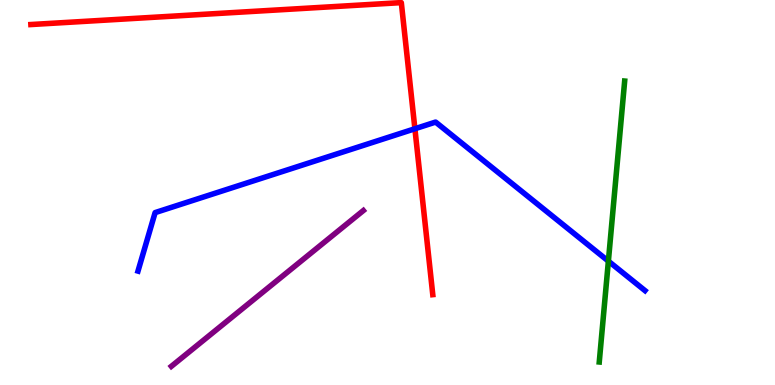[{'lines': ['blue', 'red'], 'intersections': [{'x': 5.35, 'y': 6.66}]}, {'lines': ['green', 'red'], 'intersections': []}, {'lines': ['purple', 'red'], 'intersections': []}, {'lines': ['blue', 'green'], 'intersections': [{'x': 7.85, 'y': 3.22}]}, {'lines': ['blue', 'purple'], 'intersections': []}, {'lines': ['green', 'purple'], 'intersections': []}]